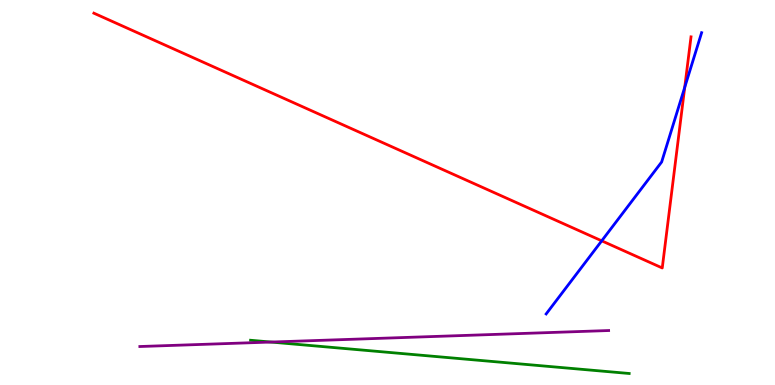[{'lines': ['blue', 'red'], 'intersections': [{'x': 7.76, 'y': 3.74}, {'x': 8.84, 'y': 7.73}]}, {'lines': ['green', 'red'], 'intersections': []}, {'lines': ['purple', 'red'], 'intersections': []}, {'lines': ['blue', 'green'], 'intersections': []}, {'lines': ['blue', 'purple'], 'intersections': []}, {'lines': ['green', 'purple'], 'intersections': [{'x': 3.5, 'y': 1.12}]}]